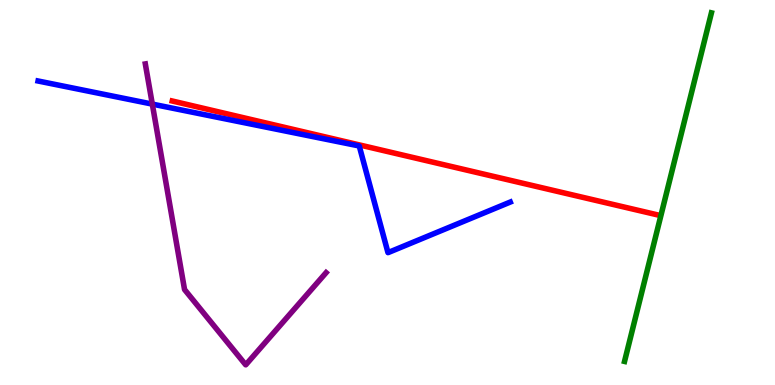[{'lines': ['blue', 'red'], 'intersections': []}, {'lines': ['green', 'red'], 'intersections': []}, {'lines': ['purple', 'red'], 'intersections': []}, {'lines': ['blue', 'green'], 'intersections': []}, {'lines': ['blue', 'purple'], 'intersections': [{'x': 1.97, 'y': 7.3}]}, {'lines': ['green', 'purple'], 'intersections': []}]